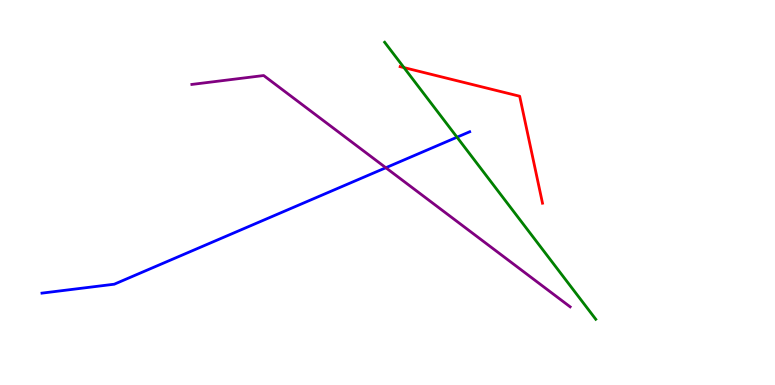[{'lines': ['blue', 'red'], 'intersections': []}, {'lines': ['green', 'red'], 'intersections': [{'x': 5.21, 'y': 8.24}]}, {'lines': ['purple', 'red'], 'intersections': []}, {'lines': ['blue', 'green'], 'intersections': [{'x': 5.9, 'y': 6.44}]}, {'lines': ['blue', 'purple'], 'intersections': [{'x': 4.98, 'y': 5.64}]}, {'lines': ['green', 'purple'], 'intersections': []}]